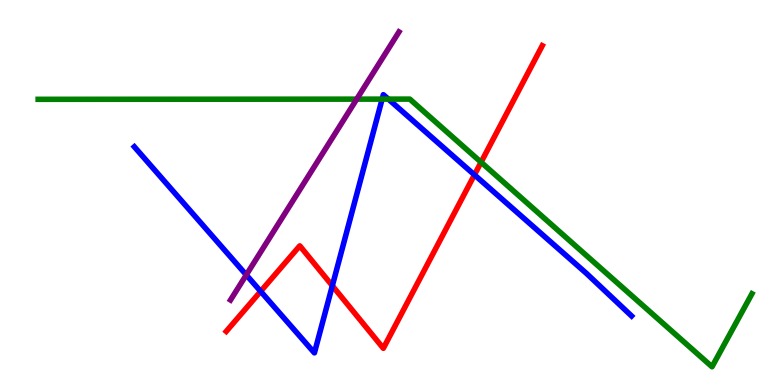[{'lines': ['blue', 'red'], 'intersections': [{'x': 3.36, 'y': 2.43}, {'x': 4.29, 'y': 2.58}, {'x': 6.12, 'y': 5.46}]}, {'lines': ['green', 'red'], 'intersections': [{'x': 6.21, 'y': 5.79}]}, {'lines': ['purple', 'red'], 'intersections': []}, {'lines': ['blue', 'green'], 'intersections': [{'x': 4.93, 'y': 7.43}, {'x': 5.01, 'y': 7.43}]}, {'lines': ['blue', 'purple'], 'intersections': [{'x': 3.18, 'y': 2.86}]}, {'lines': ['green', 'purple'], 'intersections': [{'x': 4.6, 'y': 7.42}]}]